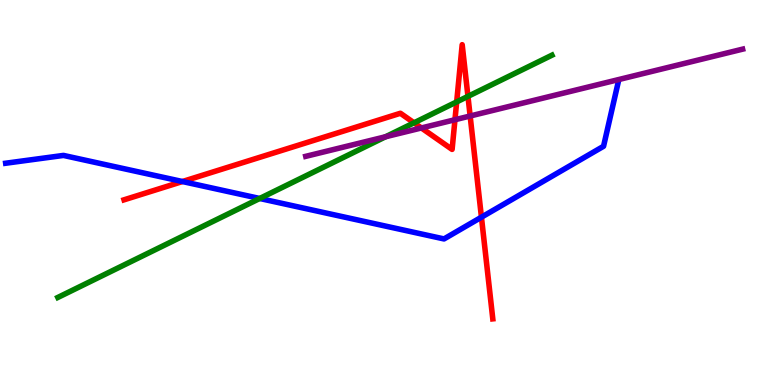[{'lines': ['blue', 'red'], 'intersections': [{'x': 2.35, 'y': 5.28}, {'x': 6.21, 'y': 4.36}]}, {'lines': ['green', 'red'], 'intersections': [{'x': 5.34, 'y': 6.81}, {'x': 5.89, 'y': 7.35}, {'x': 6.04, 'y': 7.5}]}, {'lines': ['purple', 'red'], 'intersections': [{'x': 5.44, 'y': 6.68}, {'x': 5.87, 'y': 6.89}, {'x': 6.07, 'y': 6.99}]}, {'lines': ['blue', 'green'], 'intersections': [{'x': 3.35, 'y': 4.84}]}, {'lines': ['blue', 'purple'], 'intersections': []}, {'lines': ['green', 'purple'], 'intersections': [{'x': 4.98, 'y': 6.45}]}]